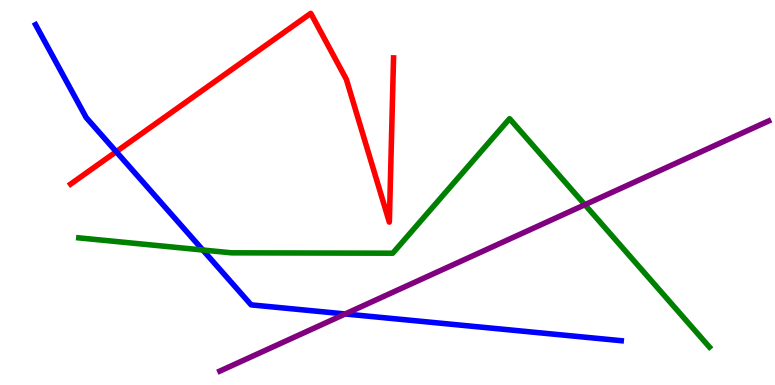[{'lines': ['blue', 'red'], 'intersections': [{'x': 1.5, 'y': 6.06}]}, {'lines': ['green', 'red'], 'intersections': []}, {'lines': ['purple', 'red'], 'intersections': []}, {'lines': ['blue', 'green'], 'intersections': [{'x': 2.62, 'y': 3.51}]}, {'lines': ['blue', 'purple'], 'intersections': [{'x': 4.45, 'y': 1.85}]}, {'lines': ['green', 'purple'], 'intersections': [{'x': 7.55, 'y': 4.68}]}]